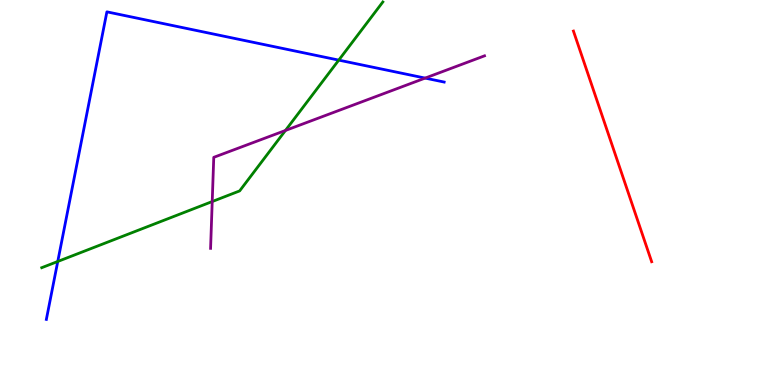[{'lines': ['blue', 'red'], 'intersections': []}, {'lines': ['green', 'red'], 'intersections': []}, {'lines': ['purple', 'red'], 'intersections': []}, {'lines': ['blue', 'green'], 'intersections': [{'x': 0.745, 'y': 3.21}, {'x': 4.37, 'y': 8.44}]}, {'lines': ['blue', 'purple'], 'intersections': [{'x': 5.49, 'y': 7.97}]}, {'lines': ['green', 'purple'], 'intersections': [{'x': 2.74, 'y': 4.76}, {'x': 3.68, 'y': 6.61}]}]